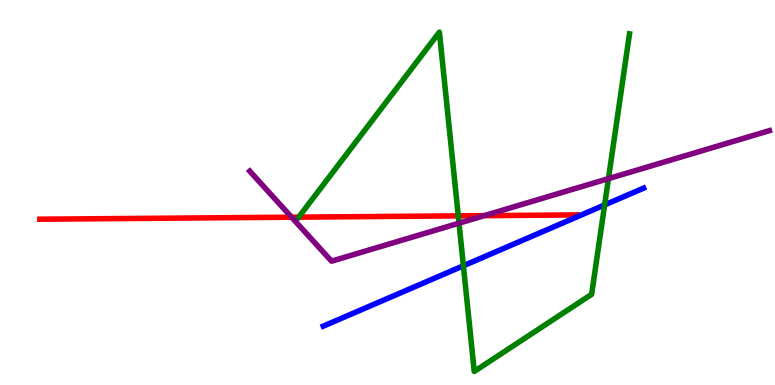[{'lines': ['blue', 'red'], 'intersections': []}, {'lines': ['green', 'red'], 'intersections': [{'x': 3.85, 'y': 4.36}, {'x': 5.91, 'y': 4.39}]}, {'lines': ['purple', 'red'], 'intersections': [{'x': 3.76, 'y': 4.36}, {'x': 6.25, 'y': 4.4}]}, {'lines': ['blue', 'green'], 'intersections': [{'x': 5.98, 'y': 3.1}, {'x': 7.8, 'y': 4.68}]}, {'lines': ['blue', 'purple'], 'intersections': []}, {'lines': ['green', 'purple'], 'intersections': [{'x': 5.92, 'y': 4.2}, {'x': 7.85, 'y': 5.36}]}]